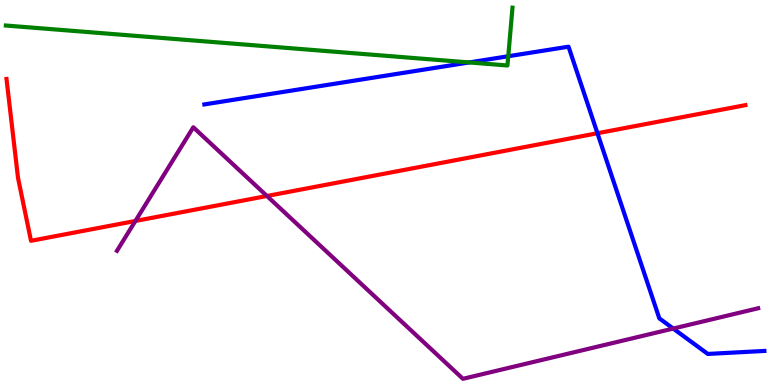[{'lines': ['blue', 'red'], 'intersections': [{'x': 7.71, 'y': 6.54}]}, {'lines': ['green', 'red'], 'intersections': []}, {'lines': ['purple', 'red'], 'intersections': [{'x': 1.75, 'y': 4.26}, {'x': 3.44, 'y': 4.91}]}, {'lines': ['blue', 'green'], 'intersections': [{'x': 6.05, 'y': 8.38}, {'x': 6.56, 'y': 8.54}]}, {'lines': ['blue', 'purple'], 'intersections': [{'x': 8.69, 'y': 1.47}]}, {'lines': ['green', 'purple'], 'intersections': []}]